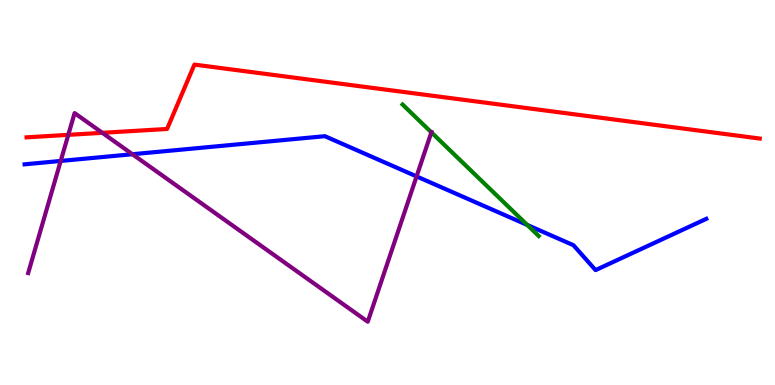[{'lines': ['blue', 'red'], 'intersections': []}, {'lines': ['green', 'red'], 'intersections': []}, {'lines': ['purple', 'red'], 'intersections': [{'x': 0.881, 'y': 6.5}, {'x': 1.32, 'y': 6.55}]}, {'lines': ['blue', 'green'], 'intersections': [{'x': 6.8, 'y': 4.16}]}, {'lines': ['blue', 'purple'], 'intersections': [{'x': 0.783, 'y': 5.82}, {'x': 1.71, 'y': 5.99}, {'x': 5.38, 'y': 5.42}]}, {'lines': ['green', 'purple'], 'intersections': [{'x': 5.57, 'y': 6.56}]}]